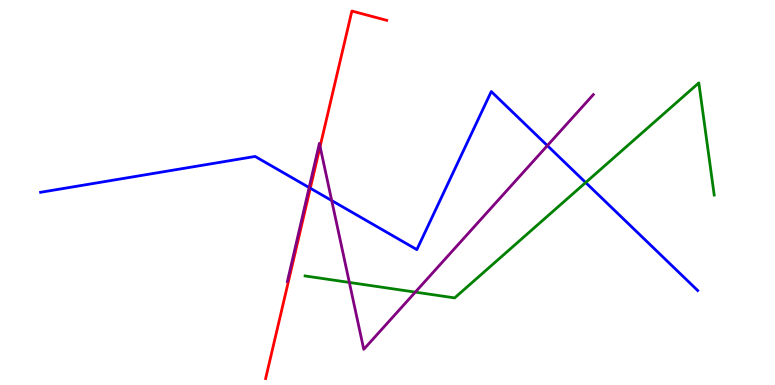[{'lines': ['blue', 'red'], 'intersections': [{'x': 4.0, 'y': 5.11}]}, {'lines': ['green', 'red'], 'intersections': []}, {'lines': ['purple', 'red'], 'intersections': [{'x': 4.13, 'y': 6.19}]}, {'lines': ['blue', 'green'], 'intersections': [{'x': 7.56, 'y': 5.26}]}, {'lines': ['blue', 'purple'], 'intersections': [{'x': 3.99, 'y': 5.13}, {'x': 4.28, 'y': 4.79}, {'x': 7.06, 'y': 6.22}]}, {'lines': ['green', 'purple'], 'intersections': [{'x': 4.51, 'y': 2.66}, {'x': 5.36, 'y': 2.41}]}]